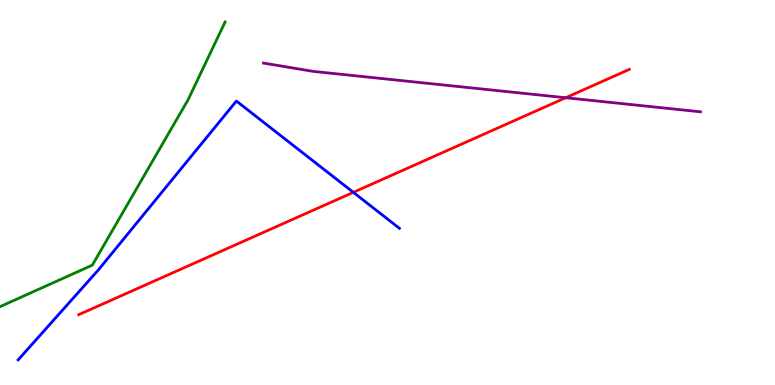[{'lines': ['blue', 'red'], 'intersections': [{'x': 4.56, 'y': 5.0}]}, {'lines': ['green', 'red'], 'intersections': []}, {'lines': ['purple', 'red'], 'intersections': [{'x': 7.3, 'y': 7.46}]}, {'lines': ['blue', 'green'], 'intersections': []}, {'lines': ['blue', 'purple'], 'intersections': []}, {'lines': ['green', 'purple'], 'intersections': []}]